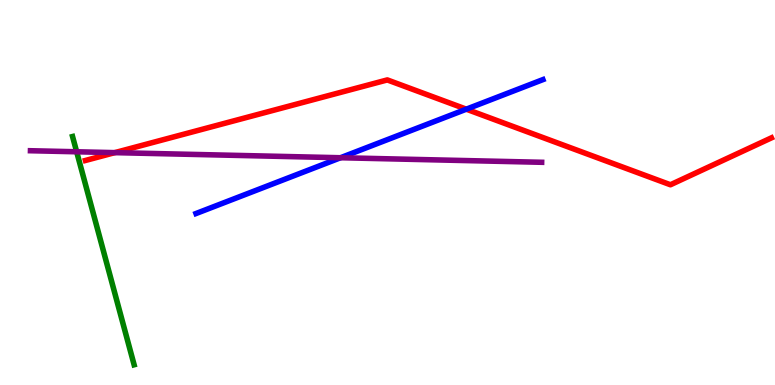[{'lines': ['blue', 'red'], 'intersections': [{'x': 6.02, 'y': 7.16}]}, {'lines': ['green', 'red'], 'intersections': []}, {'lines': ['purple', 'red'], 'intersections': [{'x': 1.48, 'y': 6.04}]}, {'lines': ['blue', 'green'], 'intersections': []}, {'lines': ['blue', 'purple'], 'intersections': [{'x': 4.39, 'y': 5.9}]}, {'lines': ['green', 'purple'], 'intersections': [{'x': 0.989, 'y': 6.06}]}]